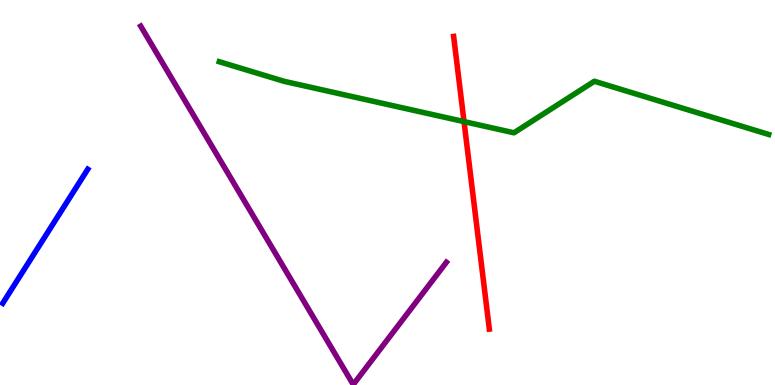[{'lines': ['blue', 'red'], 'intersections': []}, {'lines': ['green', 'red'], 'intersections': [{'x': 5.99, 'y': 6.84}]}, {'lines': ['purple', 'red'], 'intersections': []}, {'lines': ['blue', 'green'], 'intersections': []}, {'lines': ['blue', 'purple'], 'intersections': []}, {'lines': ['green', 'purple'], 'intersections': []}]